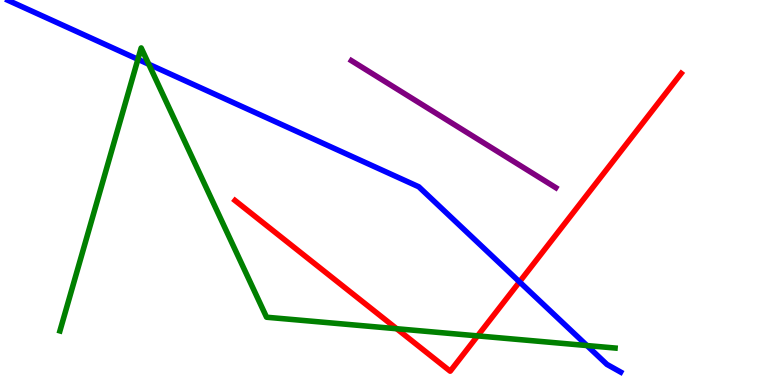[{'lines': ['blue', 'red'], 'intersections': [{'x': 6.7, 'y': 2.68}]}, {'lines': ['green', 'red'], 'intersections': [{'x': 5.12, 'y': 1.46}, {'x': 6.16, 'y': 1.28}]}, {'lines': ['purple', 'red'], 'intersections': []}, {'lines': ['blue', 'green'], 'intersections': [{'x': 1.78, 'y': 8.46}, {'x': 1.92, 'y': 8.33}, {'x': 7.57, 'y': 1.02}]}, {'lines': ['blue', 'purple'], 'intersections': []}, {'lines': ['green', 'purple'], 'intersections': []}]